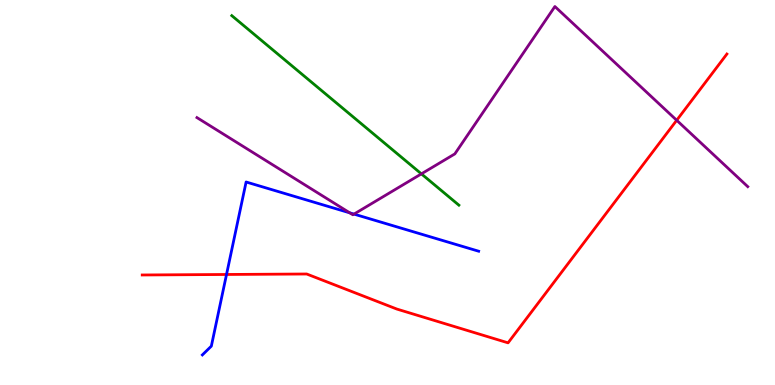[{'lines': ['blue', 'red'], 'intersections': [{'x': 2.92, 'y': 2.87}]}, {'lines': ['green', 'red'], 'intersections': []}, {'lines': ['purple', 'red'], 'intersections': [{'x': 8.73, 'y': 6.88}]}, {'lines': ['blue', 'green'], 'intersections': []}, {'lines': ['blue', 'purple'], 'intersections': [{'x': 4.51, 'y': 4.47}, {'x': 4.57, 'y': 4.44}]}, {'lines': ['green', 'purple'], 'intersections': [{'x': 5.44, 'y': 5.48}]}]